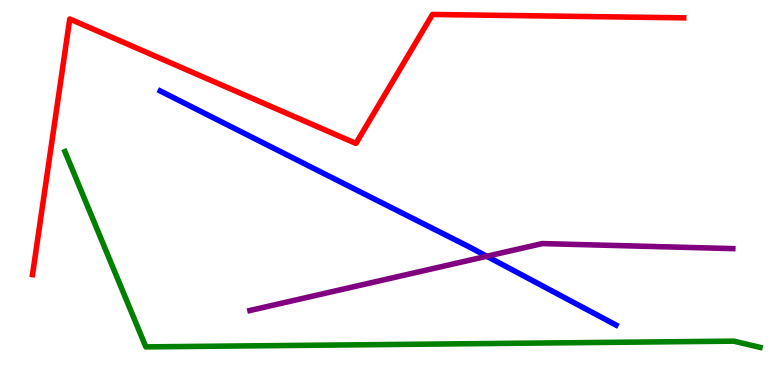[{'lines': ['blue', 'red'], 'intersections': []}, {'lines': ['green', 'red'], 'intersections': []}, {'lines': ['purple', 'red'], 'intersections': []}, {'lines': ['blue', 'green'], 'intersections': []}, {'lines': ['blue', 'purple'], 'intersections': [{'x': 6.28, 'y': 3.34}]}, {'lines': ['green', 'purple'], 'intersections': []}]